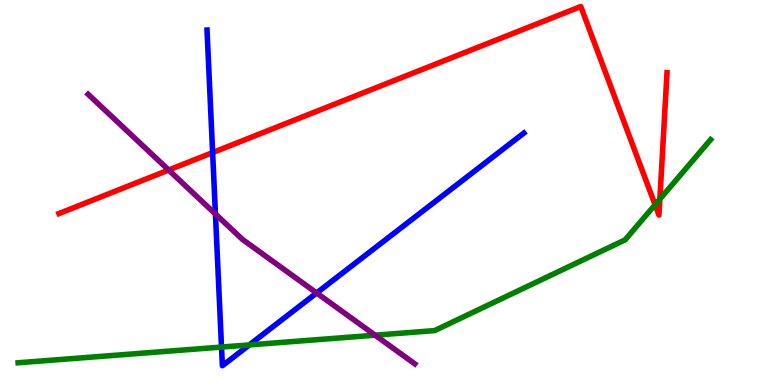[{'lines': ['blue', 'red'], 'intersections': [{'x': 2.74, 'y': 6.04}]}, {'lines': ['green', 'red'], 'intersections': [{'x': 8.45, 'y': 4.68}, {'x': 8.51, 'y': 4.83}]}, {'lines': ['purple', 'red'], 'intersections': [{'x': 2.18, 'y': 5.58}]}, {'lines': ['blue', 'green'], 'intersections': [{'x': 2.86, 'y': 0.985}, {'x': 3.22, 'y': 1.04}]}, {'lines': ['blue', 'purple'], 'intersections': [{'x': 2.78, 'y': 4.44}, {'x': 4.09, 'y': 2.39}]}, {'lines': ['green', 'purple'], 'intersections': [{'x': 4.84, 'y': 1.29}]}]